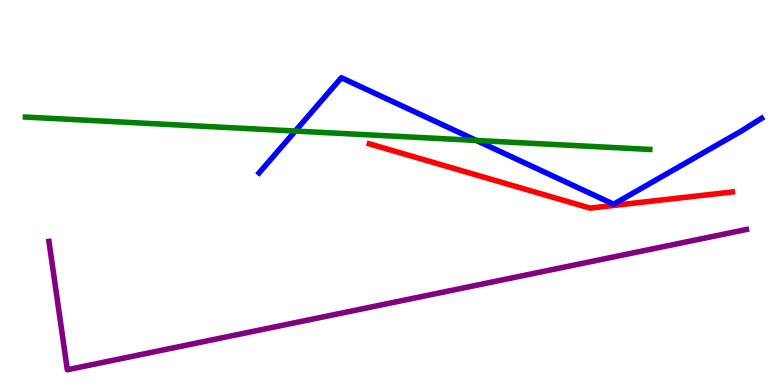[{'lines': ['blue', 'red'], 'intersections': []}, {'lines': ['green', 'red'], 'intersections': []}, {'lines': ['purple', 'red'], 'intersections': []}, {'lines': ['blue', 'green'], 'intersections': [{'x': 3.81, 'y': 6.6}, {'x': 6.15, 'y': 6.35}]}, {'lines': ['blue', 'purple'], 'intersections': []}, {'lines': ['green', 'purple'], 'intersections': []}]